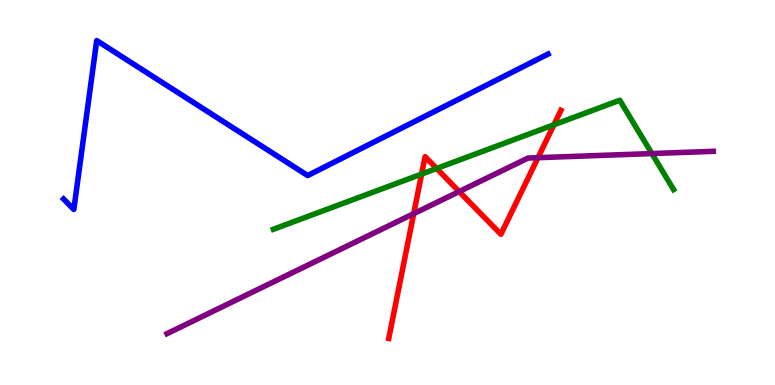[{'lines': ['blue', 'red'], 'intersections': []}, {'lines': ['green', 'red'], 'intersections': [{'x': 5.44, 'y': 5.48}, {'x': 5.63, 'y': 5.62}, {'x': 7.15, 'y': 6.76}]}, {'lines': ['purple', 'red'], 'intersections': [{'x': 5.34, 'y': 4.45}, {'x': 5.92, 'y': 5.02}, {'x': 6.94, 'y': 5.9}]}, {'lines': ['blue', 'green'], 'intersections': []}, {'lines': ['blue', 'purple'], 'intersections': []}, {'lines': ['green', 'purple'], 'intersections': [{'x': 8.41, 'y': 6.01}]}]